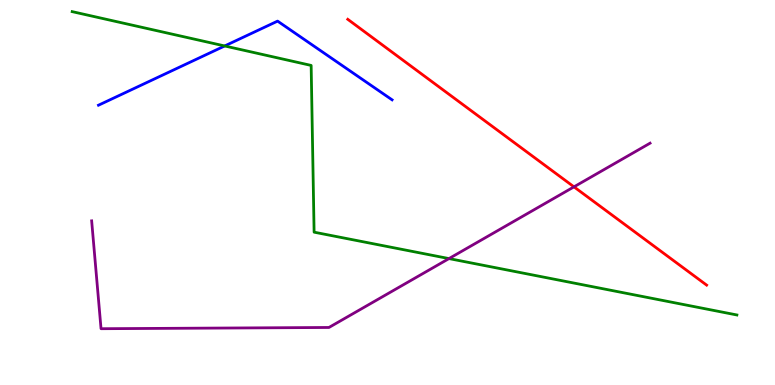[{'lines': ['blue', 'red'], 'intersections': []}, {'lines': ['green', 'red'], 'intersections': []}, {'lines': ['purple', 'red'], 'intersections': [{'x': 7.41, 'y': 5.15}]}, {'lines': ['blue', 'green'], 'intersections': [{'x': 2.9, 'y': 8.81}]}, {'lines': ['blue', 'purple'], 'intersections': []}, {'lines': ['green', 'purple'], 'intersections': [{'x': 5.79, 'y': 3.28}]}]